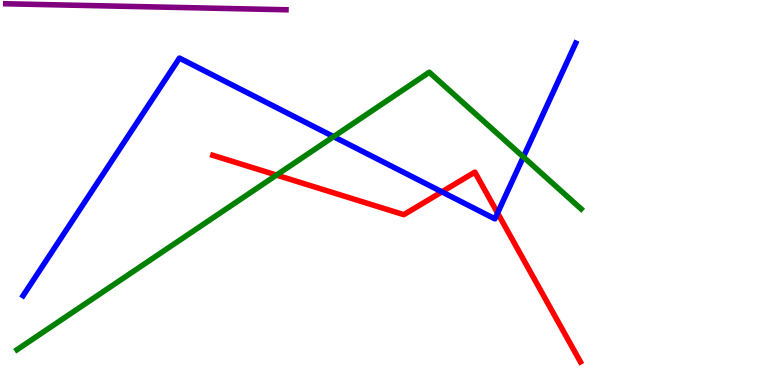[{'lines': ['blue', 'red'], 'intersections': [{'x': 5.7, 'y': 5.02}, {'x': 6.42, 'y': 4.47}]}, {'lines': ['green', 'red'], 'intersections': [{'x': 3.57, 'y': 5.45}]}, {'lines': ['purple', 'red'], 'intersections': []}, {'lines': ['blue', 'green'], 'intersections': [{'x': 4.3, 'y': 6.45}, {'x': 6.75, 'y': 5.92}]}, {'lines': ['blue', 'purple'], 'intersections': []}, {'lines': ['green', 'purple'], 'intersections': []}]